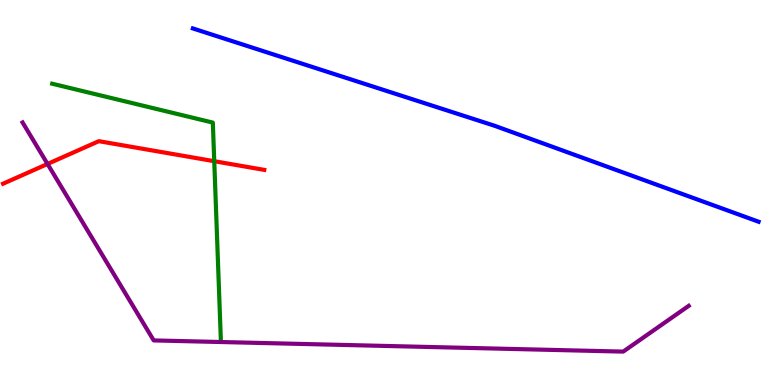[{'lines': ['blue', 'red'], 'intersections': []}, {'lines': ['green', 'red'], 'intersections': [{'x': 2.76, 'y': 5.81}]}, {'lines': ['purple', 'red'], 'intersections': [{'x': 0.613, 'y': 5.74}]}, {'lines': ['blue', 'green'], 'intersections': []}, {'lines': ['blue', 'purple'], 'intersections': []}, {'lines': ['green', 'purple'], 'intersections': []}]